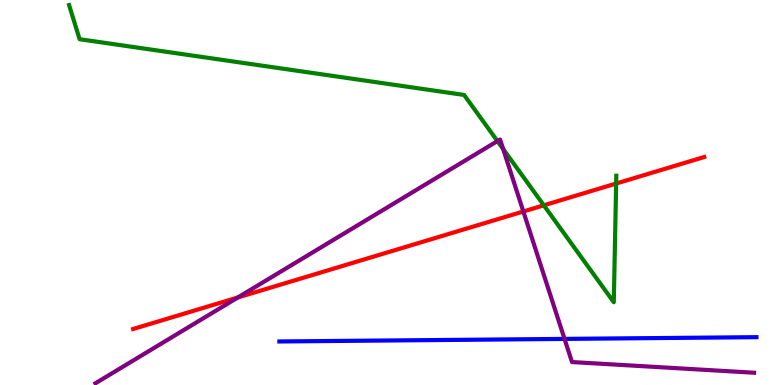[{'lines': ['blue', 'red'], 'intersections': []}, {'lines': ['green', 'red'], 'intersections': [{'x': 7.02, 'y': 4.67}, {'x': 7.95, 'y': 5.23}]}, {'lines': ['purple', 'red'], 'intersections': [{'x': 3.07, 'y': 2.27}, {'x': 6.75, 'y': 4.51}]}, {'lines': ['blue', 'green'], 'intersections': []}, {'lines': ['blue', 'purple'], 'intersections': [{'x': 7.28, 'y': 1.2}]}, {'lines': ['green', 'purple'], 'intersections': [{'x': 6.42, 'y': 6.34}, {'x': 6.49, 'y': 6.13}]}]